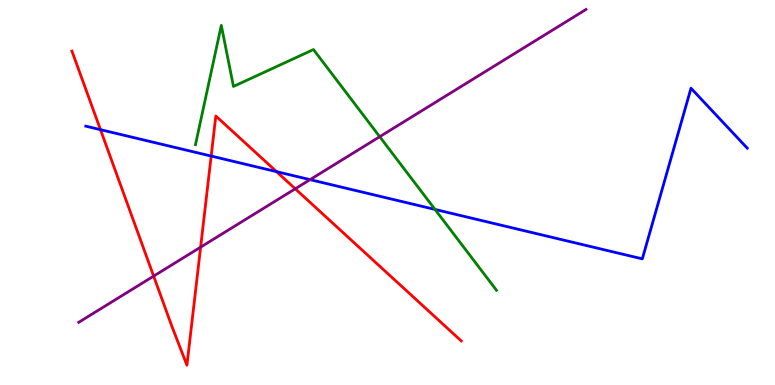[{'lines': ['blue', 'red'], 'intersections': [{'x': 1.3, 'y': 6.63}, {'x': 2.72, 'y': 5.95}, {'x': 3.57, 'y': 5.54}]}, {'lines': ['green', 'red'], 'intersections': []}, {'lines': ['purple', 'red'], 'intersections': [{'x': 1.98, 'y': 2.83}, {'x': 2.59, 'y': 3.58}, {'x': 3.81, 'y': 5.1}]}, {'lines': ['blue', 'green'], 'intersections': [{'x': 5.61, 'y': 4.56}]}, {'lines': ['blue', 'purple'], 'intersections': [{'x': 4.0, 'y': 5.33}]}, {'lines': ['green', 'purple'], 'intersections': [{'x': 4.9, 'y': 6.45}]}]